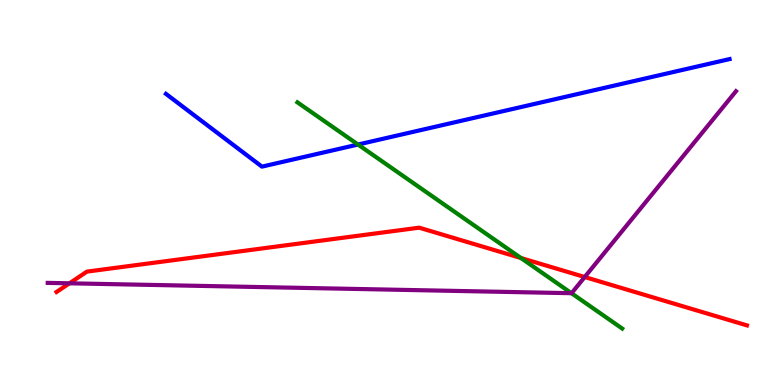[{'lines': ['blue', 'red'], 'intersections': []}, {'lines': ['green', 'red'], 'intersections': [{'x': 6.72, 'y': 3.3}]}, {'lines': ['purple', 'red'], 'intersections': [{'x': 0.896, 'y': 2.64}, {'x': 7.54, 'y': 2.8}]}, {'lines': ['blue', 'green'], 'intersections': [{'x': 4.62, 'y': 6.25}]}, {'lines': ['blue', 'purple'], 'intersections': []}, {'lines': ['green', 'purple'], 'intersections': [{'x': 7.37, 'y': 2.38}]}]